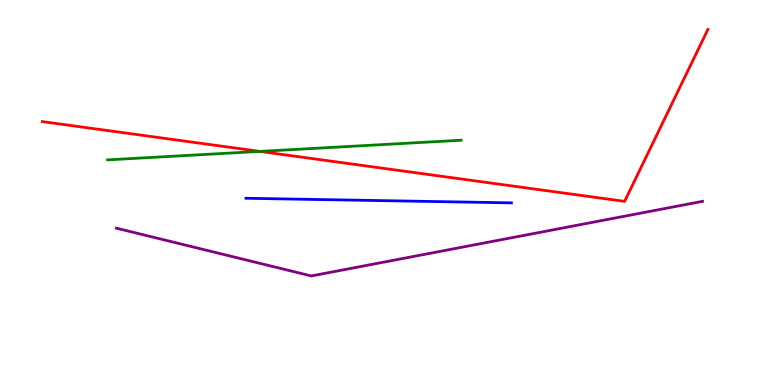[{'lines': ['blue', 'red'], 'intersections': []}, {'lines': ['green', 'red'], 'intersections': [{'x': 3.35, 'y': 6.07}]}, {'lines': ['purple', 'red'], 'intersections': []}, {'lines': ['blue', 'green'], 'intersections': []}, {'lines': ['blue', 'purple'], 'intersections': []}, {'lines': ['green', 'purple'], 'intersections': []}]